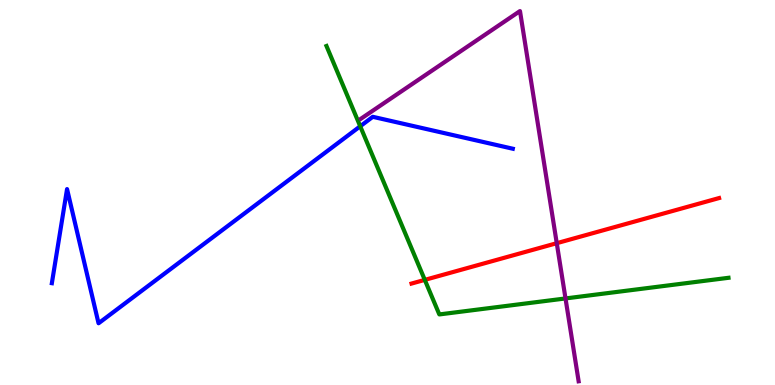[{'lines': ['blue', 'red'], 'intersections': []}, {'lines': ['green', 'red'], 'intersections': [{'x': 5.48, 'y': 2.73}]}, {'lines': ['purple', 'red'], 'intersections': [{'x': 7.18, 'y': 3.68}]}, {'lines': ['blue', 'green'], 'intersections': [{'x': 4.65, 'y': 6.72}]}, {'lines': ['blue', 'purple'], 'intersections': []}, {'lines': ['green', 'purple'], 'intersections': [{'x': 7.3, 'y': 2.25}]}]